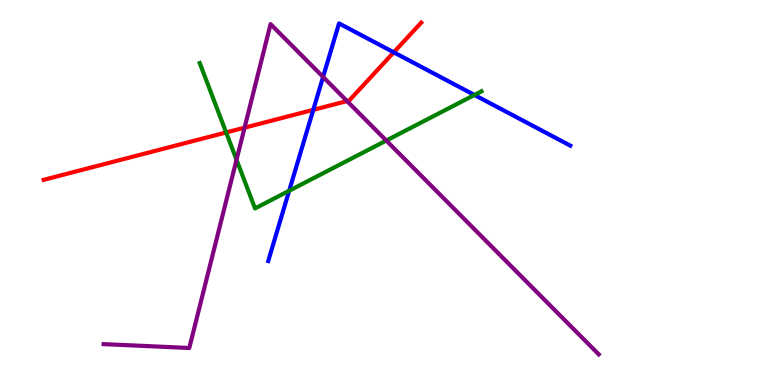[{'lines': ['blue', 'red'], 'intersections': [{'x': 4.04, 'y': 7.15}, {'x': 5.08, 'y': 8.64}]}, {'lines': ['green', 'red'], 'intersections': [{'x': 2.92, 'y': 6.56}]}, {'lines': ['purple', 'red'], 'intersections': [{'x': 3.16, 'y': 6.68}, {'x': 4.48, 'y': 7.37}]}, {'lines': ['blue', 'green'], 'intersections': [{'x': 3.73, 'y': 5.04}, {'x': 6.12, 'y': 7.53}]}, {'lines': ['blue', 'purple'], 'intersections': [{'x': 4.17, 'y': 8.0}]}, {'lines': ['green', 'purple'], 'intersections': [{'x': 3.05, 'y': 5.85}, {'x': 4.98, 'y': 6.35}]}]